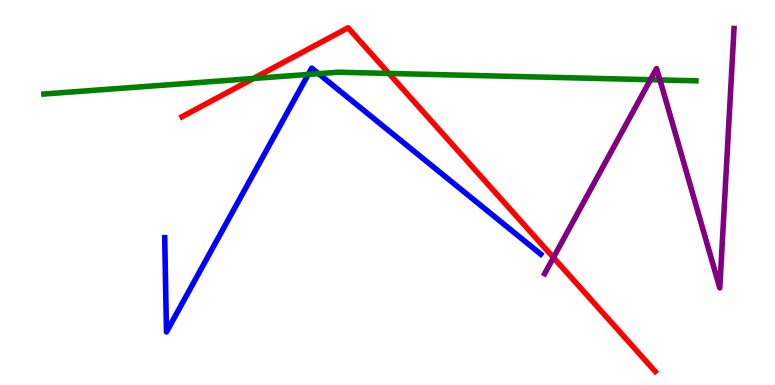[{'lines': ['blue', 'red'], 'intersections': []}, {'lines': ['green', 'red'], 'intersections': [{'x': 3.27, 'y': 7.96}, {'x': 5.02, 'y': 8.09}]}, {'lines': ['purple', 'red'], 'intersections': [{'x': 7.14, 'y': 3.31}]}, {'lines': ['blue', 'green'], 'intersections': [{'x': 3.98, 'y': 8.07}, {'x': 4.11, 'y': 8.09}]}, {'lines': ['blue', 'purple'], 'intersections': []}, {'lines': ['green', 'purple'], 'intersections': [{'x': 8.39, 'y': 7.93}, {'x': 8.52, 'y': 7.92}]}]